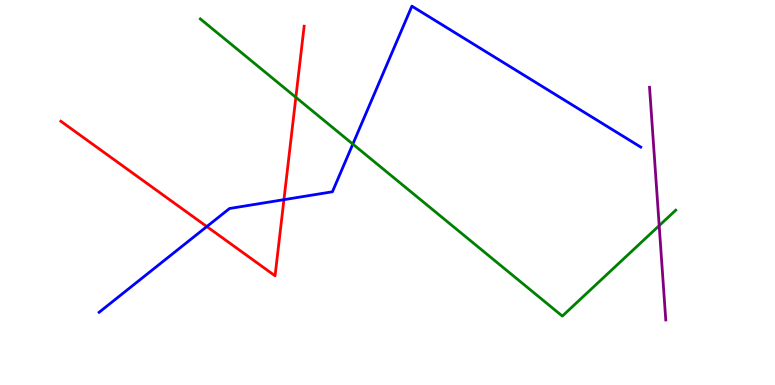[{'lines': ['blue', 'red'], 'intersections': [{'x': 2.67, 'y': 4.12}, {'x': 3.66, 'y': 4.81}]}, {'lines': ['green', 'red'], 'intersections': [{'x': 3.82, 'y': 7.47}]}, {'lines': ['purple', 'red'], 'intersections': []}, {'lines': ['blue', 'green'], 'intersections': [{'x': 4.55, 'y': 6.26}]}, {'lines': ['blue', 'purple'], 'intersections': []}, {'lines': ['green', 'purple'], 'intersections': [{'x': 8.51, 'y': 4.14}]}]